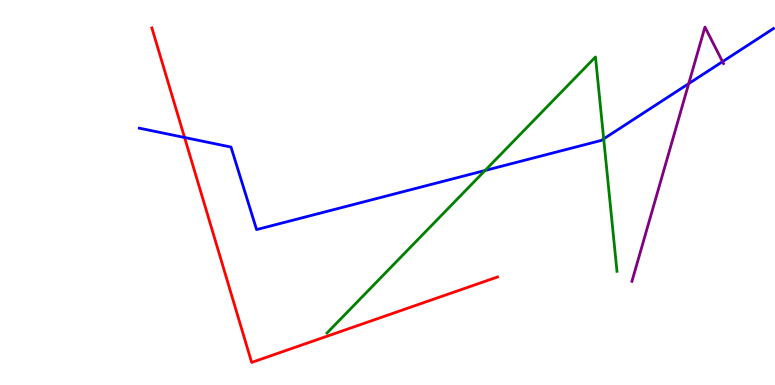[{'lines': ['blue', 'red'], 'intersections': [{'x': 2.38, 'y': 6.43}]}, {'lines': ['green', 'red'], 'intersections': []}, {'lines': ['purple', 'red'], 'intersections': []}, {'lines': ['blue', 'green'], 'intersections': [{'x': 6.26, 'y': 5.57}, {'x': 7.79, 'y': 6.39}]}, {'lines': ['blue', 'purple'], 'intersections': [{'x': 8.89, 'y': 7.83}, {'x': 9.32, 'y': 8.4}]}, {'lines': ['green', 'purple'], 'intersections': []}]